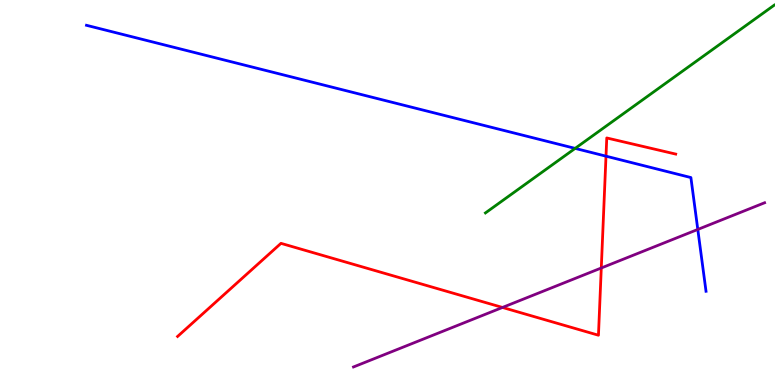[{'lines': ['blue', 'red'], 'intersections': [{'x': 7.82, 'y': 5.94}]}, {'lines': ['green', 'red'], 'intersections': []}, {'lines': ['purple', 'red'], 'intersections': [{'x': 6.48, 'y': 2.01}, {'x': 7.76, 'y': 3.04}]}, {'lines': ['blue', 'green'], 'intersections': [{'x': 7.42, 'y': 6.15}]}, {'lines': ['blue', 'purple'], 'intersections': [{'x': 9.0, 'y': 4.04}]}, {'lines': ['green', 'purple'], 'intersections': []}]